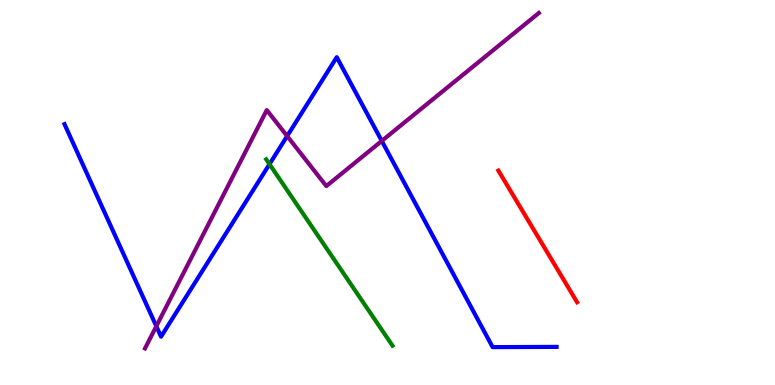[{'lines': ['blue', 'red'], 'intersections': []}, {'lines': ['green', 'red'], 'intersections': []}, {'lines': ['purple', 'red'], 'intersections': []}, {'lines': ['blue', 'green'], 'intersections': [{'x': 3.48, 'y': 5.74}]}, {'lines': ['blue', 'purple'], 'intersections': [{'x': 2.02, 'y': 1.53}, {'x': 3.71, 'y': 6.47}, {'x': 4.93, 'y': 6.34}]}, {'lines': ['green', 'purple'], 'intersections': []}]